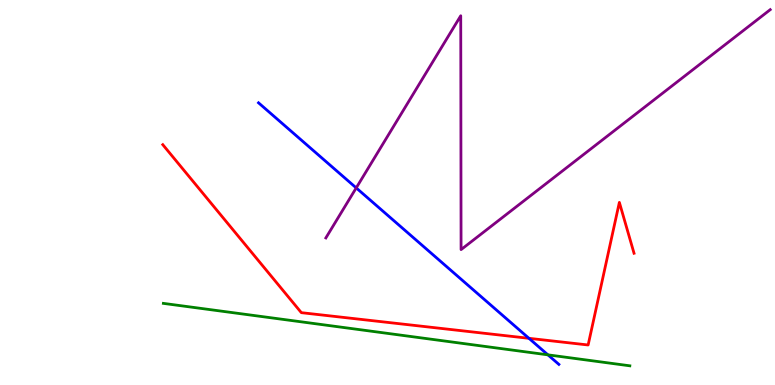[{'lines': ['blue', 'red'], 'intersections': [{'x': 6.83, 'y': 1.21}]}, {'lines': ['green', 'red'], 'intersections': []}, {'lines': ['purple', 'red'], 'intersections': []}, {'lines': ['blue', 'green'], 'intersections': [{'x': 7.07, 'y': 0.783}]}, {'lines': ['blue', 'purple'], 'intersections': [{'x': 4.6, 'y': 5.12}]}, {'lines': ['green', 'purple'], 'intersections': []}]